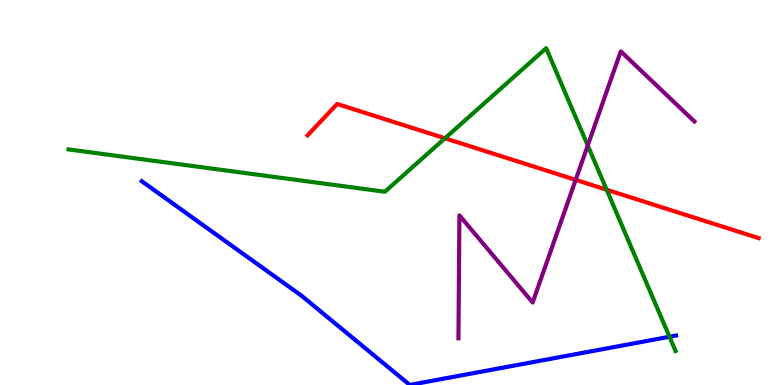[{'lines': ['blue', 'red'], 'intersections': []}, {'lines': ['green', 'red'], 'intersections': [{'x': 5.74, 'y': 6.41}, {'x': 7.83, 'y': 5.07}]}, {'lines': ['purple', 'red'], 'intersections': [{'x': 7.43, 'y': 5.33}]}, {'lines': ['blue', 'green'], 'intersections': [{'x': 8.64, 'y': 1.25}]}, {'lines': ['blue', 'purple'], 'intersections': []}, {'lines': ['green', 'purple'], 'intersections': [{'x': 7.58, 'y': 6.22}]}]